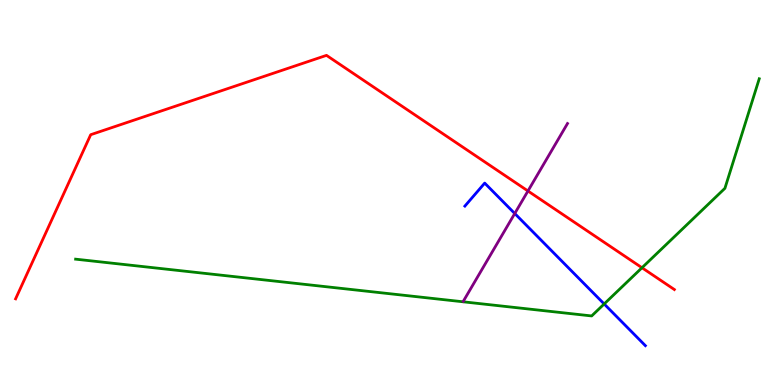[{'lines': ['blue', 'red'], 'intersections': []}, {'lines': ['green', 'red'], 'intersections': [{'x': 8.28, 'y': 3.05}]}, {'lines': ['purple', 'red'], 'intersections': [{'x': 6.81, 'y': 5.04}]}, {'lines': ['blue', 'green'], 'intersections': [{'x': 7.8, 'y': 2.1}]}, {'lines': ['blue', 'purple'], 'intersections': [{'x': 6.64, 'y': 4.45}]}, {'lines': ['green', 'purple'], 'intersections': []}]